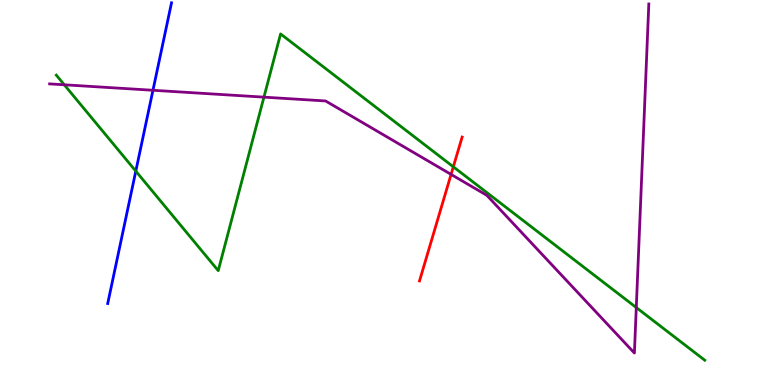[{'lines': ['blue', 'red'], 'intersections': []}, {'lines': ['green', 'red'], 'intersections': [{'x': 5.85, 'y': 5.67}]}, {'lines': ['purple', 'red'], 'intersections': [{'x': 5.82, 'y': 5.47}]}, {'lines': ['blue', 'green'], 'intersections': [{'x': 1.75, 'y': 5.56}]}, {'lines': ['blue', 'purple'], 'intersections': [{'x': 1.97, 'y': 7.66}]}, {'lines': ['green', 'purple'], 'intersections': [{'x': 0.83, 'y': 7.8}, {'x': 3.41, 'y': 7.48}, {'x': 8.21, 'y': 2.01}]}]